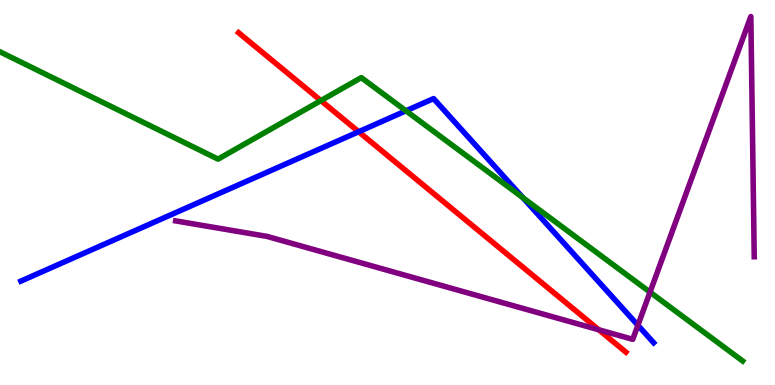[{'lines': ['blue', 'red'], 'intersections': [{'x': 4.63, 'y': 6.58}]}, {'lines': ['green', 'red'], 'intersections': [{'x': 4.14, 'y': 7.39}]}, {'lines': ['purple', 'red'], 'intersections': [{'x': 7.73, 'y': 1.43}]}, {'lines': ['blue', 'green'], 'intersections': [{'x': 5.24, 'y': 7.12}, {'x': 6.75, 'y': 4.86}]}, {'lines': ['blue', 'purple'], 'intersections': [{'x': 8.23, 'y': 1.55}]}, {'lines': ['green', 'purple'], 'intersections': [{'x': 8.39, 'y': 2.41}]}]